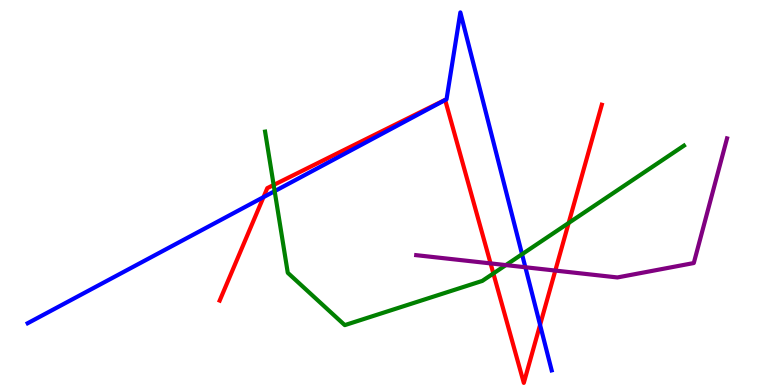[{'lines': ['blue', 'red'], 'intersections': [{'x': 3.4, 'y': 4.88}, {'x': 5.74, 'y': 7.4}, {'x': 6.97, 'y': 1.56}]}, {'lines': ['green', 'red'], 'intersections': [{'x': 3.53, 'y': 5.2}, {'x': 6.37, 'y': 2.9}, {'x': 7.34, 'y': 4.21}]}, {'lines': ['purple', 'red'], 'intersections': [{'x': 6.33, 'y': 3.16}, {'x': 7.17, 'y': 2.97}]}, {'lines': ['blue', 'green'], 'intersections': [{'x': 3.54, 'y': 5.03}, {'x': 6.74, 'y': 3.4}]}, {'lines': ['blue', 'purple'], 'intersections': [{'x': 6.78, 'y': 3.06}]}, {'lines': ['green', 'purple'], 'intersections': [{'x': 6.53, 'y': 3.11}]}]